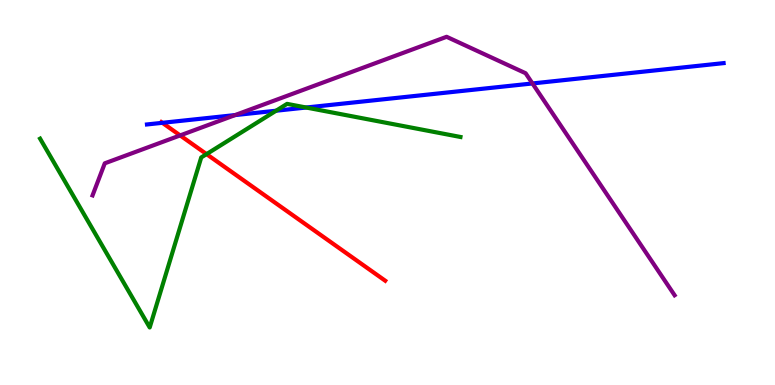[{'lines': ['blue', 'red'], 'intersections': [{'x': 2.1, 'y': 6.81}]}, {'lines': ['green', 'red'], 'intersections': [{'x': 2.67, 'y': 6.0}]}, {'lines': ['purple', 'red'], 'intersections': [{'x': 2.32, 'y': 6.48}]}, {'lines': ['blue', 'green'], 'intersections': [{'x': 3.56, 'y': 7.12}, {'x': 3.95, 'y': 7.21}]}, {'lines': ['blue', 'purple'], 'intersections': [{'x': 3.03, 'y': 7.01}, {'x': 6.87, 'y': 7.83}]}, {'lines': ['green', 'purple'], 'intersections': []}]